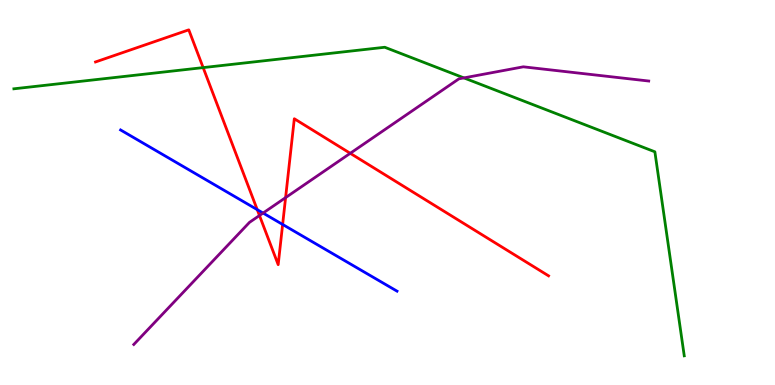[{'lines': ['blue', 'red'], 'intersections': [{'x': 3.32, 'y': 4.55}, {'x': 3.65, 'y': 4.17}]}, {'lines': ['green', 'red'], 'intersections': [{'x': 2.62, 'y': 8.24}]}, {'lines': ['purple', 'red'], 'intersections': [{'x': 3.35, 'y': 4.4}, {'x': 3.69, 'y': 4.87}, {'x': 4.52, 'y': 6.02}]}, {'lines': ['blue', 'green'], 'intersections': []}, {'lines': ['blue', 'purple'], 'intersections': [{'x': 3.39, 'y': 4.47}]}, {'lines': ['green', 'purple'], 'intersections': [{'x': 5.99, 'y': 7.98}]}]